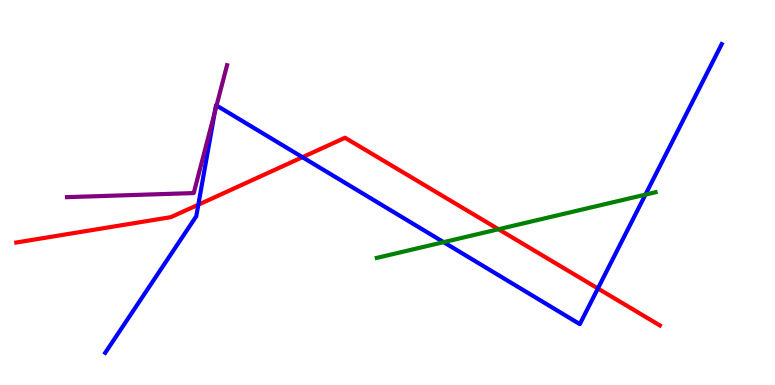[{'lines': ['blue', 'red'], 'intersections': [{'x': 2.56, 'y': 4.68}, {'x': 3.9, 'y': 5.92}, {'x': 7.71, 'y': 2.51}]}, {'lines': ['green', 'red'], 'intersections': [{'x': 6.43, 'y': 4.05}]}, {'lines': ['purple', 'red'], 'intersections': []}, {'lines': ['blue', 'green'], 'intersections': [{'x': 5.72, 'y': 3.71}, {'x': 8.33, 'y': 4.94}]}, {'lines': ['blue', 'purple'], 'intersections': [{'x': 2.77, 'y': 7.07}, {'x': 2.79, 'y': 7.26}]}, {'lines': ['green', 'purple'], 'intersections': []}]